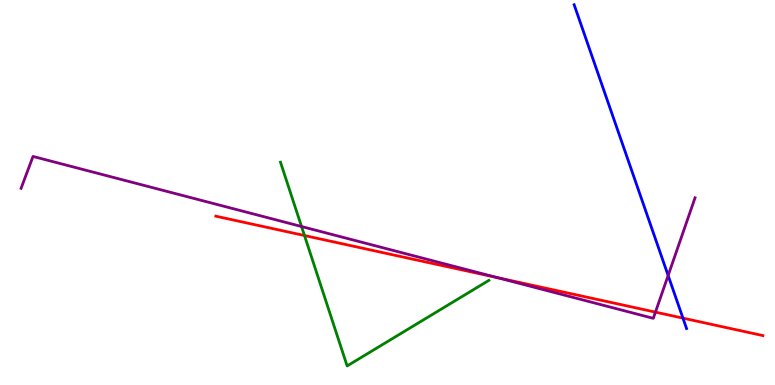[{'lines': ['blue', 'red'], 'intersections': [{'x': 8.81, 'y': 1.74}]}, {'lines': ['green', 'red'], 'intersections': [{'x': 3.93, 'y': 3.88}]}, {'lines': ['purple', 'red'], 'intersections': [{'x': 6.42, 'y': 2.79}, {'x': 8.46, 'y': 1.89}]}, {'lines': ['blue', 'green'], 'intersections': []}, {'lines': ['blue', 'purple'], 'intersections': [{'x': 8.62, 'y': 2.84}]}, {'lines': ['green', 'purple'], 'intersections': [{'x': 3.89, 'y': 4.12}]}]